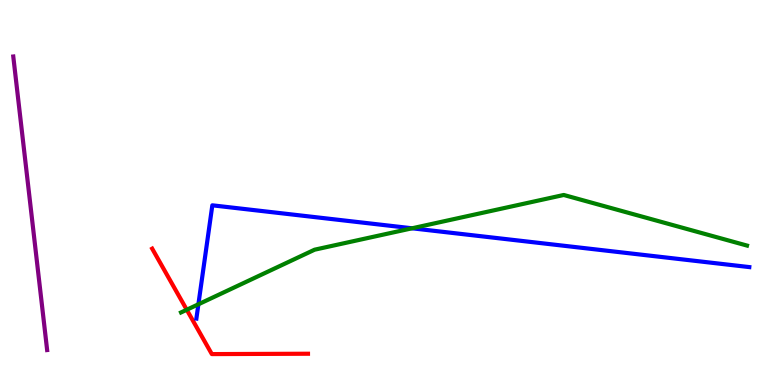[{'lines': ['blue', 'red'], 'intersections': []}, {'lines': ['green', 'red'], 'intersections': [{'x': 2.41, 'y': 1.95}]}, {'lines': ['purple', 'red'], 'intersections': []}, {'lines': ['blue', 'green'], 'intersections': [{'x': 2.56, 'y': 2.1}, {'x': 5.32, 'y': 4.07}]}, {'lines': ['blue', 'purple'], 'intersections': []}, {'lines': ['green', 'purple'], 'intersections': []}]